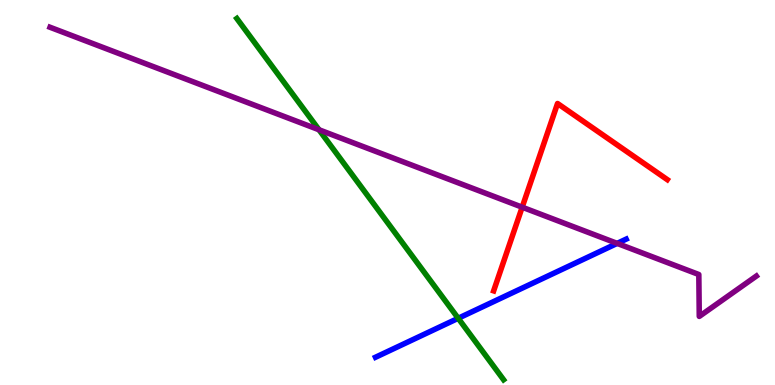[{'lines': ['blue', 'red'], 'intersections': []}, {'lines': ['green', 'red'], 'intersections': []}, {'lines': ['purple', 'red'], 'intersections': [{'x': 6.74, 'y': 4.62}]}, {'lines': ['blue', 'green'], 'intersections': [{'x': 5.91, 'y': 1.73}]}, {'lines': ['blue', 'purple'], 'intersections': [{'x': 7.96, 'y': 3.68}]}, {'lines': ['green', 'purple'], 'intersections': [{'x': 4.12, 'y': 6.63}]}]